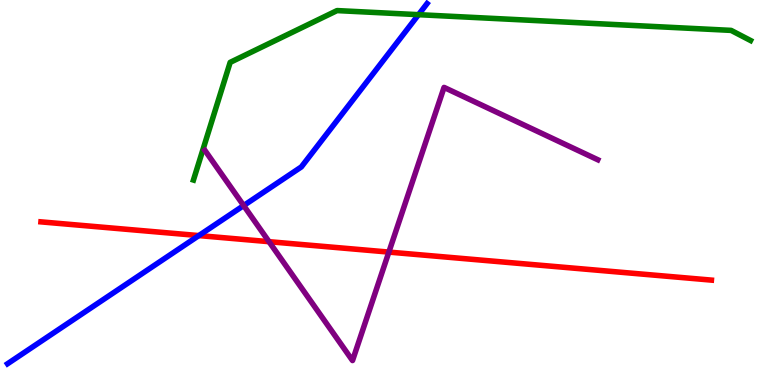[{'lines': ['blue', 'red'], 'intersections': [{'x': 2.57, 'y': 3.88}]}, {'lines': ['green', 'red'], 'intersections': []}, {'lines': ['purple', 'red'], 'intersections': [{'x': 3.47, 'y': 3.72}, {'x': 5.02, 'y': 3.45}]}, {'lines': ['blue', 'green'], 'intersections': [{'x': 5.4, 'y': 9.62}]}, {'lines': ['blue', 'purple'], 'intersections': [{'x': 3.14, 'y': 4.66}]}, {'lines': ['green', 'purple'], 'intersections': []}]